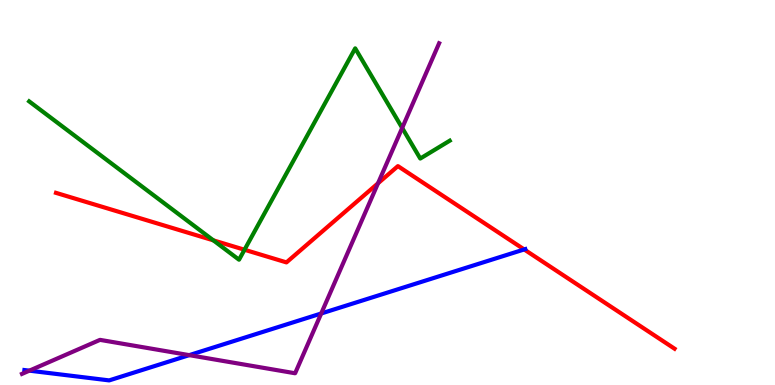[{'lines': ['blue', 'red'], 'intersections': [{'x': 6.76, 'y': 3.52}]}, {'lines': ['green', 'red'], 'intersections': [{'x': 2.75, 'y': 3.76}, {'x': 3.15, 'y': 3.51}]}, {'lines': ['purple', 'red'], 'intersections': [{'x': 4.88, 'y': 5.24}]}, {'lines': ['blue', 'green'], 'intersections': []}, {'lines': ['blue', 'purple'], 'intersections': [{'x': 0.379, 'y': 0.373}, {'x': 2.44, 'y': 0.776}, {'x': 4.14, 'y': 1.86}]}, {'lines': ['green', 'purple'], 'intersections': [{'x': 5.19, 'y': 6.68}]}]